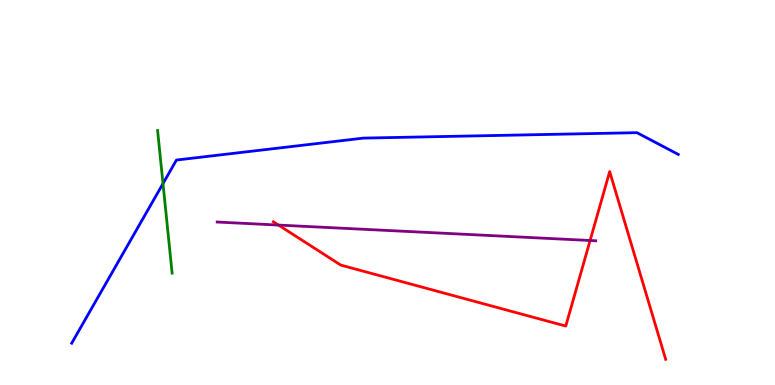[{'lines': ['blue', 'red'], 'intersections': []}, {'lines': ['green', 'red'], 'intersections': []}, {'lines': ['purple', 'red'], 'intersections': [{'x': 3.59, 'y': 4.15}, {'x': 7.61, 'y': 3.75}]}, {'lines': ['blue', 'green'], 'intersections': [{'x': 2.1, 'y': 5.23}]}, {'lines': ['blue', 'purple'], 'intersections': []}, {'lines': ['green', 'purple'], 'intersections': []}]